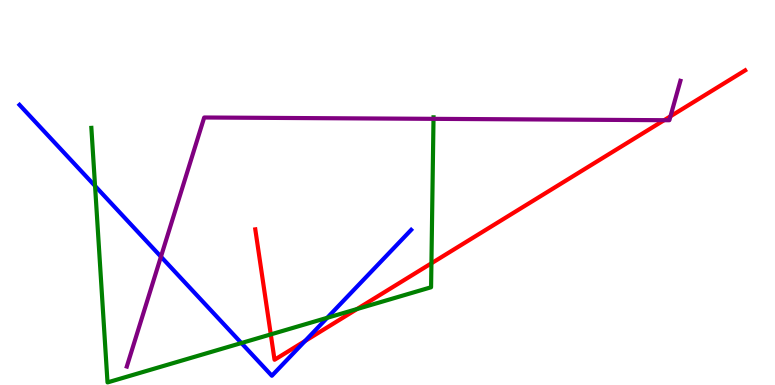[{'lines': ['blue', 'red'], 'intersections': [{'x': 3.94, 'y': 1.14}]}, {'lines': ['green', 'red'], 'intersections': [{'x': 3.49, 'y': 1.31}, {'x': 4.61, 'y': 1.97}, {'x': 5.57, 'y': 3.16}]}, {'lines': ['purple', 'red'], 'intersections': [{'x': 8.57, 'y': 6.88}, {'x': 8.65, 'y': 6.98}]}, {'lines': ['blue', 'green'], 'intersections': [{'x': 1.23, 'y': 5.17}, {'x': 3.11, 'y': 1.09}, {'x': 4.22, 'y': 1.75}]}, {'lines': ['blue', 'purple'], 'intersections': [{'x': 2.08, 'y': 3.33}]}, {'lines': ['green', 'purple'], 'intersections': [{'x': 5.59, 'y': 6.91}]}]